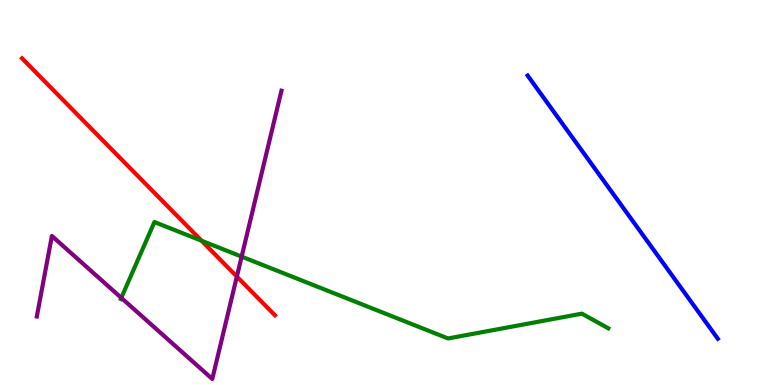[{'lines': ['blue', 'red'], 'intersections': []}, {'lines': ['green', 'red'], 'intersections': [{'x': 2.6, 'y': 3.75}]}, {'lines': ['purple', 'red'], 'intersections': [{'x': 3.06, 'y': 2.82}]}, {'lines': ['blue', 'green'], 'intersections': []}, {'lines': ['blue', 'purple'], 'intersections': []}, {'lines': ['green', 'purple'], 'intersections': [{'x': 1.57, 'y': 2.26}, {'x': 3.12, 'y': 3.33}]}]